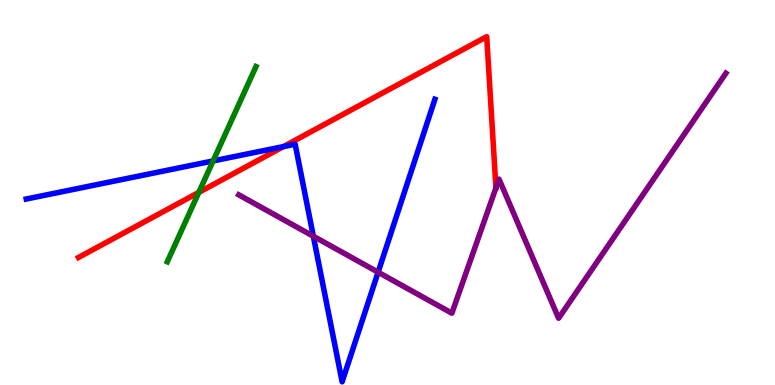[{'lines': ['blue', 'red'], 'intersections': [{'x': 3.66, 'y': 6.19}]}, {'lines': ['green', 'red'], 'intersections': [{'x': 2.57, 'y': 5.0}]}, {'lines': ['purple', 'red'], 'intersections': []}, {'lines': ['blue', 'green'], 'intersections': [{'x': 2.75, 'y': 5.82}]}, {'lines': ['blue', 'purple'], 'intersections': [{'x': 4.04, 'y': 3.86}, {'x': 4.88, 'y': 2.93}]}, {'lines': ['green', 'purple'], 'intersections': []}]